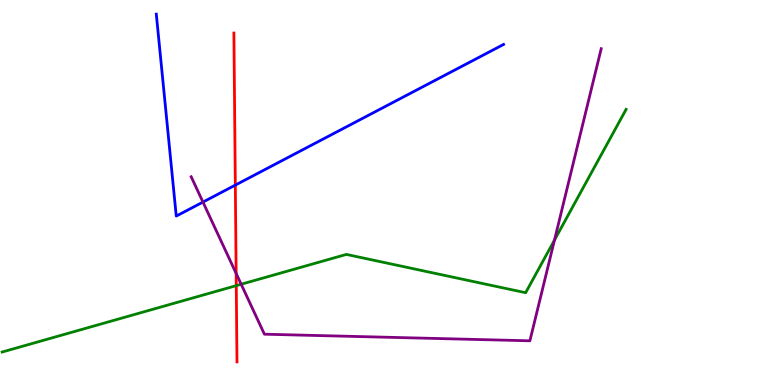[{'lines': ['blue', 'red'], 'intersections': [{'x': 3.04, 'y': 5.19}]}, {'lines': ['green', 'red'], 'intersections': [{'x': 3.05, 'y': 2.58}]}, {'lines': ['purple', 'red'], 'intersections': [{'x': 3.05, 'y': 2.9}]}, {'lines': ['blue', 'green'], 'intersections': []}, {'lines': ['blue', 'purple'], 'intersections': [{'x': 2.62, 'y': 4.75}]}, {'lines': ['green', 'purple'], 'intersections': [{'x': 3.11, 'y': 2.62}, {'x': 7.15, 'y': 3.76}]}]